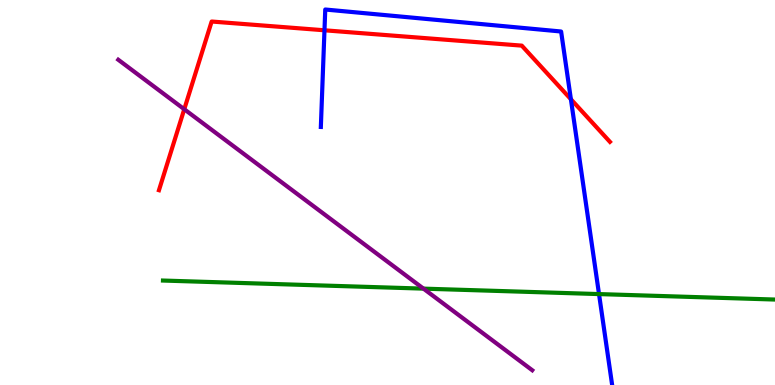[{'lines': ['blue', 'red'], 'intersections': [{'x': 4.19, 'y': 9.21}, {'x': 7.37, 'y': 7.42}]}, {'lines': ['green', 'red'], 'intersections': []}, {'lines': ['purple', 'red'], 'intersections': [{'x': 2.38, 'y': 7.16}]}, {'lines': ['blue', 'green'], 'intersections': [{'x': 7.73, 'y': 2.36}]}, {'lines': ['blue', 'purple'], 'intersections': []}, {'lines': ['green', 'purple'], 'intersections': [{'x': 5.46, 'y': 2.5}]}]